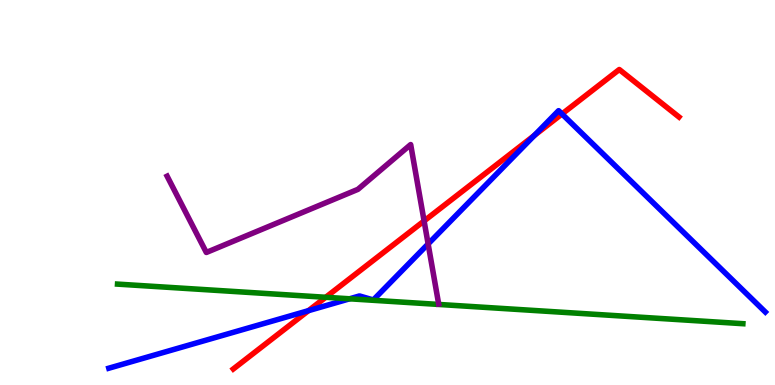[{'lines': ['blue', 'red'], 'intersections': [{'x': 3.98, 'y': 1.93}, {'x': 6.9, 'y': 6.48}, {'x': 7.25, 'y': 7.04}]}, {'lines': ['green', 'red'], 'intersections': [{'x': 4.2, 'y': 2.28}]}, {'lines': ['purple', 'red'], 'intersections': [{'x': 5.47, 'y': 4.26}]}, {'lines': ['blue', 'green'], 'intersections': [{'x': 4.51, 'y': 2.24}]}, {'lines': ['blue', 'purple'], 'intersections': [{'x': 5.52, 'y': 3.66}]}, {'lines': ['green', 'purple'], 'intersections': []}]